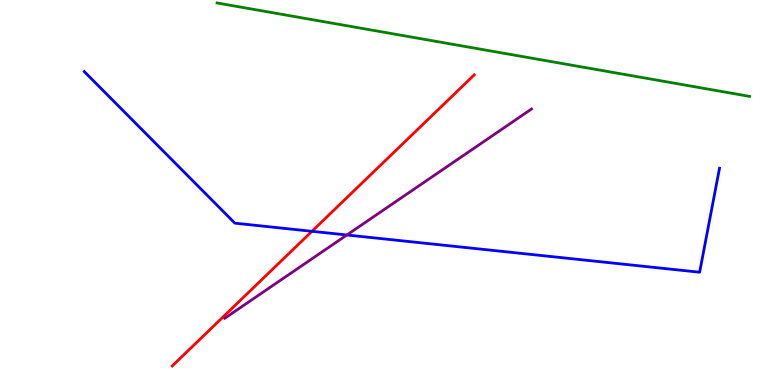[{'lines': ['blue', 'red'], 'intersections': [{'x': 4.03, 'y': 3.99}]}, {'lines': ['green', 'red'], 'intersections': []}, {'lines': ['purple', 'red'], 'intersections': []}, {'lines': ['blue', 'green'], 'intersections': []}, {'lines': ['blue', 'purple'], 'intersections': [{'x': 4.48, 'y': 3.9}]}, {'lines': ['green', 'purple'], 'intersections': []}]